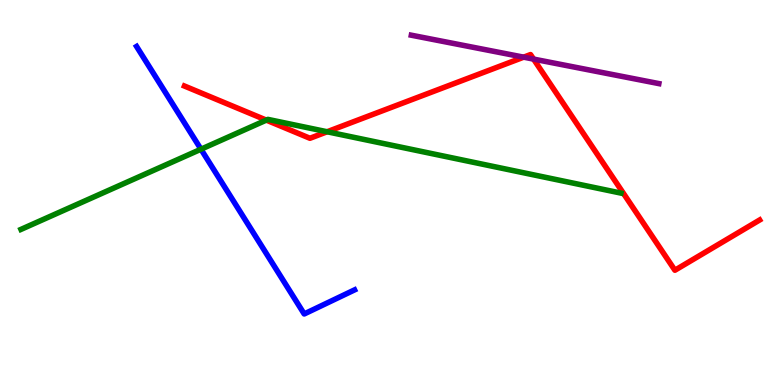[{'lines': ['blue', 'red'], 'intersections': []}, {'lines': ['green', 'red'], 'intersections': [{'x': 3.44, 'y': 6.88}, {'x': 4.22, 'y': 6.58}]}, {'lines': ['purple', 'red'], 'intersections': [{'x': 6.76, 'y': 8.52}, {'x': 6.88, 'y': 8.46}]}, {'lines': ['blue', 'green'], 'intersections': [{'x': 2.59, 'y': 6.12}]}, {'lines': ['blue', 'purple'], 'intersections': []}, {'lines': ['green', 'purple'], 'intersections': []}]